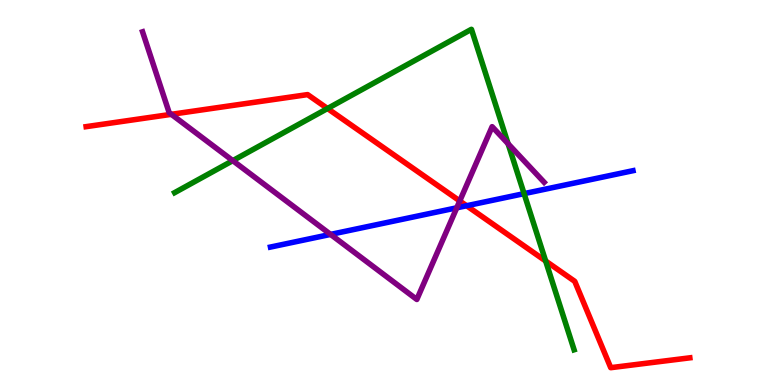[{'lines': ['blue', 'red'], 'intersections': [{'x': 6.02, 'y': 4.66}]}, {'lines': ['green', 'red'], 'intersections': [{'x': 4.23, 'y': 7.18}, {'x': 7.04, 'y': 3.22}]}, {'lines': ['purple', 'red'], 'intersections': [{'x': 2.21, 'y': 7.03}, {'x': 5.93, 'y': 4.78}]}, {'lines': ['blue', 'green'], 'intersections': [{'x': 6.76, 'y': 4.97}]}, {'lines': ['blue', 'purple'], 'intersections': [{'x': 4.27, 'y': 3.91}, {'x': 5.89, 'y': 4.6}]}, {'lines': ['green', 'purple'], 'intersections': [{'x': 3.0, 'y': 5.83}, {'x': 6.56, 'y': 6.27}]}]